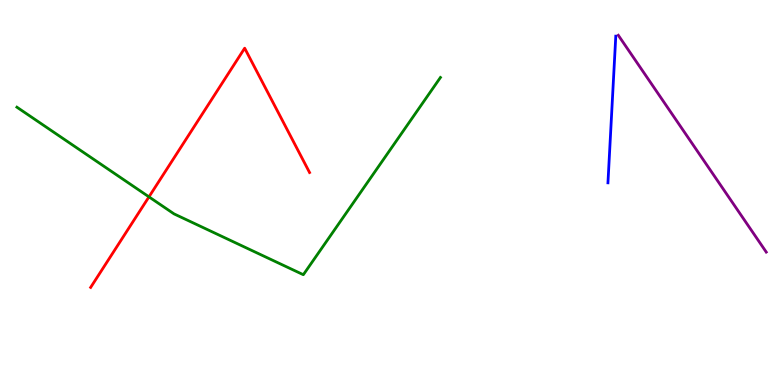[{'lines': ['blue', 'red'], 'intersections': []}, {'lines': ['green', 'red'], 'intersections': [{'x': 1.92, 'y': 4.89}]}, {'lines': ['purple', 'red'], 'intersections': []}, {'lines': ['blue', 'green'], 'intersections': []}, {'lines': ['blue', 'purple'], 'intersections': []}, {'lines': ['green', 'purple'], 'intersections': []}]